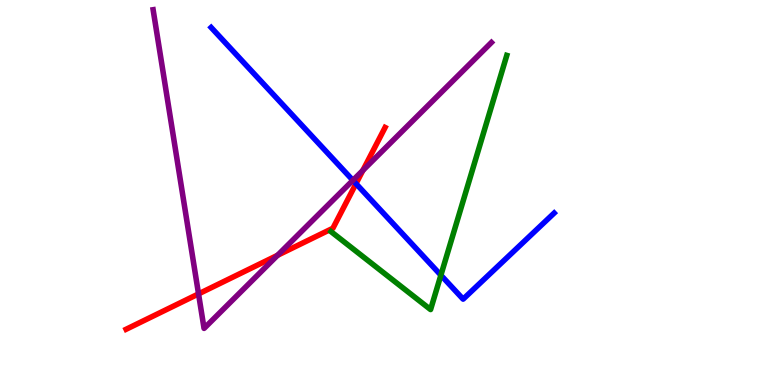[{'lines': ['blue', 'red'], 'intersections': [{'x': 4.59, 'y': 5.23}]}, {'lines': ['green', 'red'], 'intersections': []}, {'lines': ['purple', 'red'], 'intersections': [{'x': 2.56, 'y': 2.37}, {'x': 3.58, 'y': 3.37}, {'x': 4.68, 'y': 5.57}]}, {'lines': ['blue', 'green'], 'intersections': [{'x': 5.69, 'y': 2.85}]}, {'lines': ['blue', 'purple'], 'intersections': [{'x': 4.55, 'y': 5.32}]}, {'lines': ['green', 'purple'], 'intersections': []}]